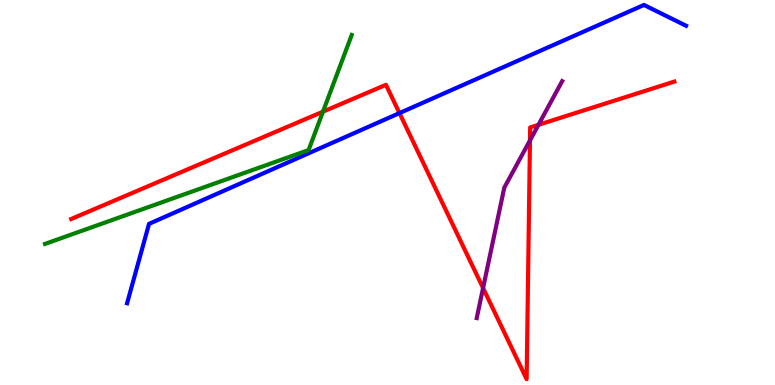[{'lines': ['blue', 'red'], 'intersections': [{'x': 5.15, 'y': 7.06}]}, {'lines': ['green', 'red'], 'intersections': [{'x': 4.17, 'y': 7.1}]}, {'lines': ['purple', 'red'], 'intersections': [{'x': 6.23, 'y': 2.52}, {'x': 6.84, 'y': 6.35}, {'x': 6.95, 'y': 6.76}]}, {'lines': ['blue', 'green'], 'intersections': []}, {'lines': ['blue', 'purple'], 'intersections': []}, {'lines': ['green', 'purple'], 'intersections': []}]